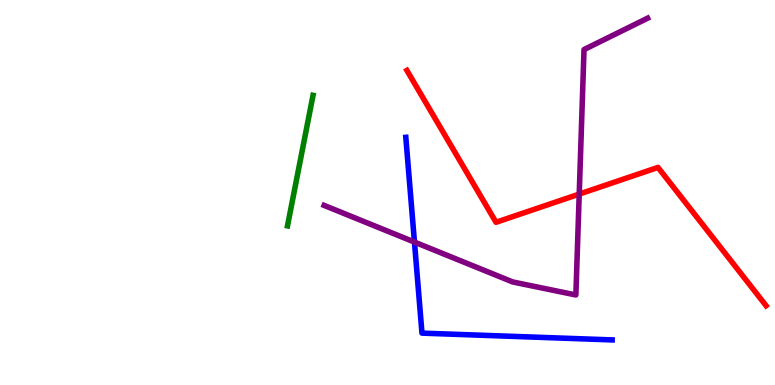[{'lines': ['blue', 'red'], 'intersections': []}, {'lines': ['green', 'red'], 'intersections': []}, {'lines': ['purple', 'red'], 'intersections': [{'x': 7.47, 'y': 4.96}]}, {'lines': ['blue', 'green'], 'intersections': []}, {'lines': ['blue', 'purple'], 'intersections': [{'x': 5.35, 'y': 3.71}]}, {'lines': ['green', 'purple'], 'intersections': []}]